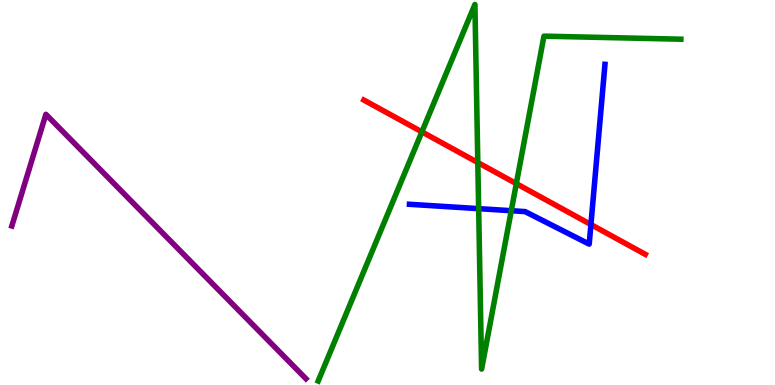[{'lines': ['blue', 'red'], 'intersections': [{'x': 7.62, 'y': 4.17}]}, {'lines': ['green', 'red'], 'intersections': [{'x': 5.44, 'y': 6.57}, {'x': 6.17, 'y': 5.78}, {'x': 6.66, 'y': 5.23}]}, {'lines': ['purple', 'red'], 'intersections': []}, {'lines': ['blue', 'green'], 'intersections': [{'x': 6.18, 'y': 4.58}, {'x': 6.6, 'y': 4.53}]}, {'lines': ['blue', 'purple'], 'intersections': []}, {'lines': ['green', 'purple'], 'intersections': []}]